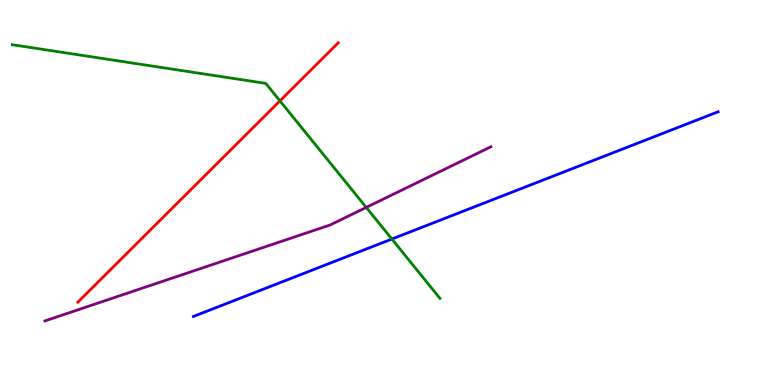[{'lines': ['blue', 'red'], 'intersections': []}, {'lines': ['green', 'red'], 'intersections': [{'x': 3.61, 'y': 7.38}]}, {'lines': ['purple', 'red'], 'intersections': []}, {'lines': ['blue', 'green'], 'intersections': [{'x': 5.06, 'y': 3.79}]}, {'lines': ['blue', 'purple'], 'intersections': []}, {'lines': ['green', 'purple'], 'intersections': [{'x': 4.73, 'y': 4.61}]}]